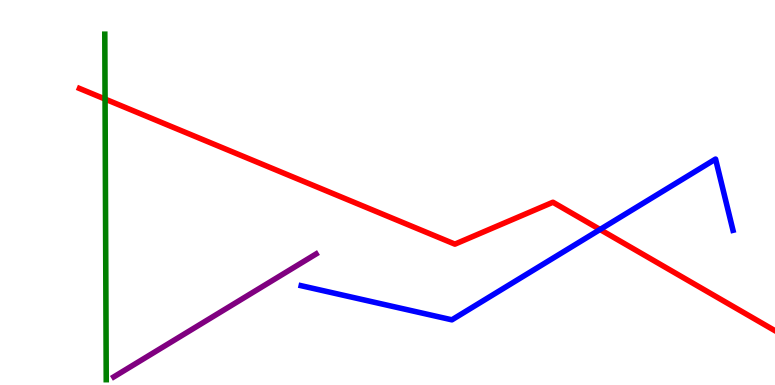[{'lines': ['blue', 'red'], 'intersections': [{'x': 7.74, 'y': 4.04}]}, {'lines': ['green', 'red'], 'intersections': [{'x': 1.36, 'y': 7.43}]}, {'lines': ['purple', 'red'], 'intersections': []}, {'lines': ['blue', 'green'], 'intersections': []}, {'lines': ['blue', 'purple'], 'intersections': []}, {'lines': ['green', 'purple'], 'intersections': []}]